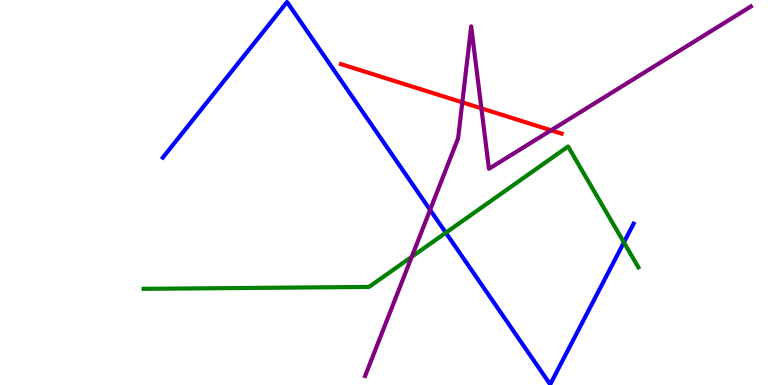[{'lines': ['blue', 'red'], 'intersections': []}, {'lines': ['green', 'red'], 'intersections': []}, {'lines': ['purple', 'red'], 'intersections': [{'x': 5.97, 'y': 7.34}, {'x': 6.21, 'y': 7.19}, {'x': 7.11, 'y': 6.62}]}, {'lines': ['blue', 'green'], 'intersections': [{'x': 5.75, 'y': 3.96}, {'x': 8.05, 'y': 3.7}]}, {'lines': ['blue', 'purple'], 'intersections': [{'x': 5.55, 'y': 4.55}]}, {'lines': ['green', 'purple'], 'intersections': [{'x': 5.31, 'y': 3.33}]}]